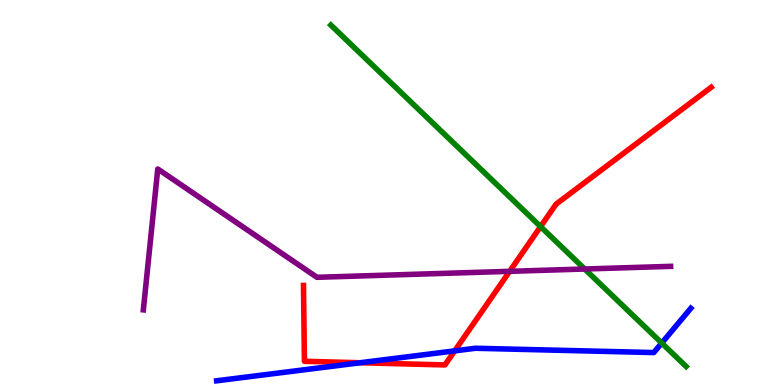[{'lines': ['blue', 'red'], 'intersections': [{'x': 4.65, 'y': 0.578}, {'x': 5.87, 'y': 0.886}]}, {'lines': ['green', 'red'], 'intersections': [{'x': 6.97, 'y': 4.11}]}, {'lines': ['purple', 'red'], 'intersections': [{'x': 6.58, 'y': 2.95}]}, {'lines': ['blue', 'green'], 'intersections': [{'x': 8.54, 'y': 1.09}]}, {'lines': ['blue', 'purple'], 'intersections': []}, {'lines': ['green', 'purple'], 'intersections': [{'x': 7.54, 'y': 3.01}]}]